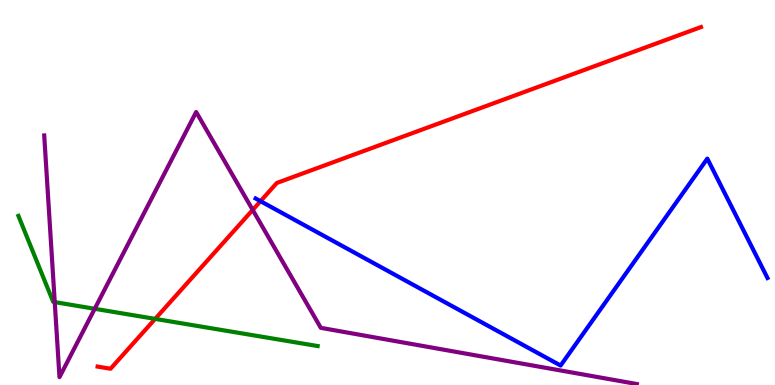[{'lines': ['blue', 'red'], 'intersections': [{'x': 3.36, 'y': 4.77}]}, {'lines': ['green', 'red'], 'intersections': [{'x': 2.0, 'y': 1.72}]}, {'lines': ['purple', 'red'], 'intersections': [{'x': 3.26, 'y': 4.55}]}, {'lines': ['blue', 'green'], 'intersections': []}, {'lines': ['blue', 'purple'], 'intersections': []}, {'lines': ['green', 'purple'], 'intersections': [{'x': 0.706, 'y': 2.15}, {'x': 1.22, 'y': 1.98}]}]